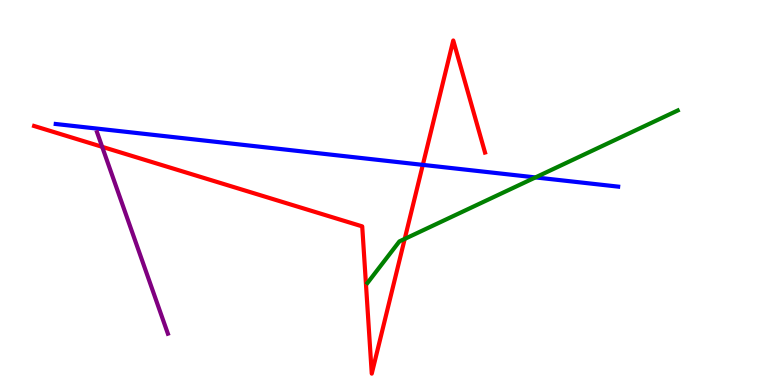[{'lines': ['blue', 'red'], 'intersections': [{'x': 5.46, 'y': 5.72}]}, {'lines': ['green', 'red'], 'intersections': [{'x': 5.22, 'y': 3.79}]}, {'lines': ['purple', 'red'], 'intersections': [{'x': 1.32, 'y': 6.19}]}, {'lines': ['blue', 'green'], 'intersections': [{'x': 6.91, 'y': 5.39}]}, {'lines': ['blue', 'purple'], 'intersections': []}, {'lines': ['green', 'purple'], 'intersections': []}]